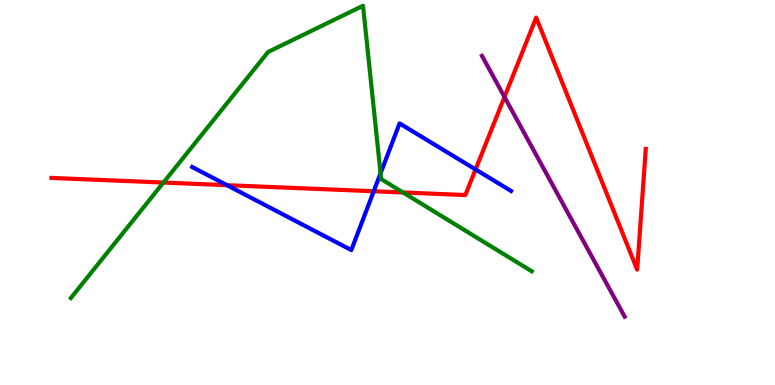[{'lines': ['blue', 'red'], 'intersections': [{'x': 2.93, 'y': 5.19}, {'x': 4.82, 'y': 5.03}, {'x': 6.14, 'y': 5.6}]}, {'lines': ['green', 'red'], 'intersections': [{'x': 2.11, 'y': 5.26}, {'x': 5.2, 'y': 5.0}]}, {'lines': ['purple', 'red'], 'intersections': [{'x': 6.51, 'y': 7.48}]}, {'lines': ['blue', 'green'], 'intersections': [{'x': 4.91, 'y': 5.5}]}, {'lines': ['blue', 'purple'], 'intersections': []}, {'lines': ['green', 'purple'], 'intersections': []}]